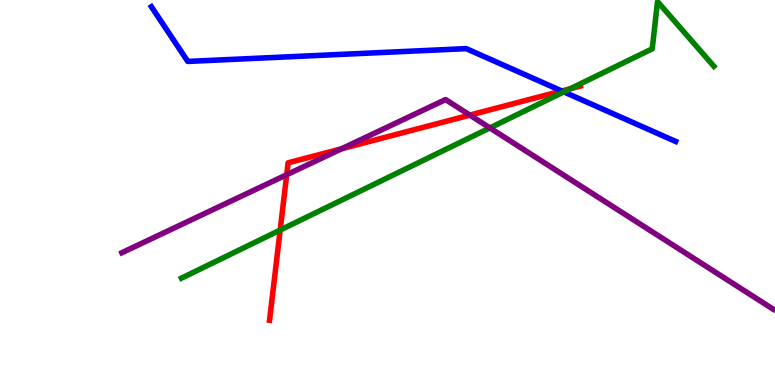[{'lines': ['blue', 'red'], 'intersections': [{'x': 7.25, 'y': 7.64}]}, {'lines': ['green', 'red'], 'intersections': [{'x': 3.62, 'y': 4.02}, {'x': 7.36, 'y': 7.7}]}, {'lines': ['purple', 'red'], 'intersections': [{'x': 3.7, 'y': 5.46}, {'x': 4.41, 'y': 6.13}, {'x': 6.06, 'y': 7.01}]}, {'lines': ['blue', 'green'], 'intersections': [{'x': 7.28, 'y': 7.61}]}, {'lines': ['blue', 'purple'], 'intersections': []}, {'lines': ['green', 'purple'], 'intersections': [{'x': 6.32, 'y': 6.68}]}]